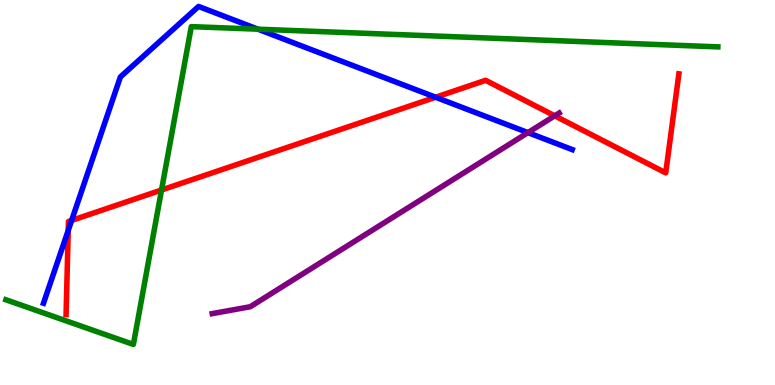[{'lines': ['blue', 'red'], 'intersections': [{'x': 0.88, 'y': 4.01}, {'x': 0.924, 'y': 4.27}, {'x': 5.62, 'y': 7.47}]}, {'lines': ['green', 'red'], 'intersections': [{'x': 2.08, 'y': 5.06}]}, {'lines': ['purple', 'red'], 'intersections': [{'x': 7.16, 'y': 6.99}]}, {'lines': ['blue', 'green'], 'intersections': [{'x': 3.33, 'y': 9.24}]}, {'lines': ['blue', 'purple'], 'intersections': [{'x': 6.81, 'y': 6.56}]}, {'lines': ['green', 'purple'], 'intersections': []}]